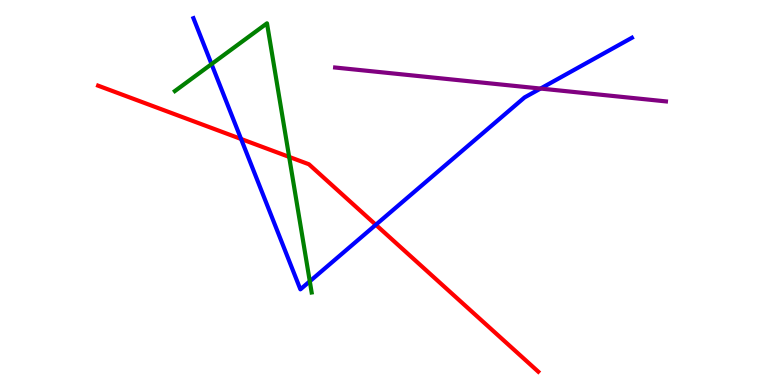[{'lines': ['blue', 'red'], 'intersections': [{'x': 3.11, 'y': 6.39}, {'x': 4.85, 'y': 4.16}]}, {'lines': ['green', 'red'], 'intersections': [{'x': 3.73, 'y': 5.92}]}, {'lines': ['purple', 'red'], 'intersections': []}, {'lines': ['blue', 'green'], 'intersections': [{'x': 2.73, 'y': 8.34}, {'x': 4.0, 'y': 2.69}]}, {'lines': ['blue', 'purple'], 'intersections': [{'x': 6.97, 'y': 7.7}]}, {'lines': ['green', 'purple'], 'intersections': []}]